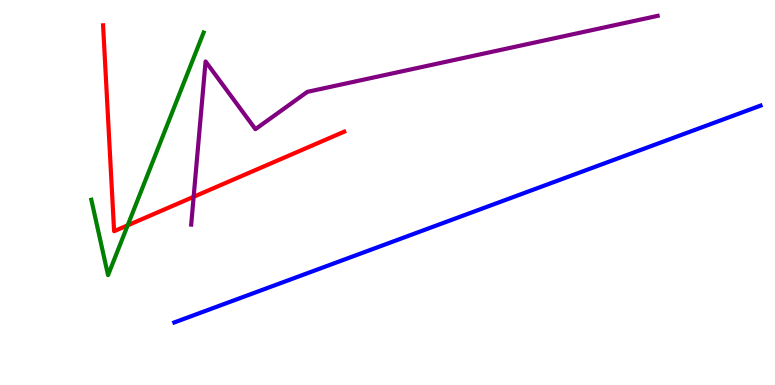[{'lines': ['blue', 'red'], 'intersections': []}, {'lines': ['green', 'red'], 'intersections': [{'x': 1.65, 'y': 4.15}]}, {'lines': ['purple', 'red'], 'intersections': [{'x': 2.5, 'y': 4.89}]}, {'lines': ['blue', 'green'], 'intersections': []}, {'lines': ['blue', 'purple'], 'intersections': []}, {'lines': ['green', 'purple'], 'intersections': []}]